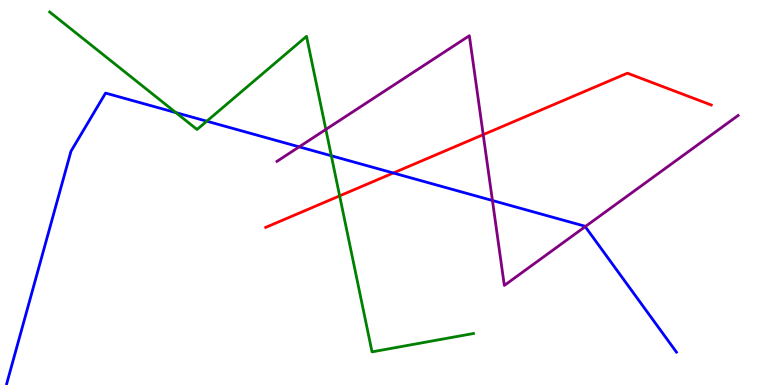[{'lines': ['blue', 'red'], 'intersections': [{'x': 5.08, 'y': 5.51}]}, {'lines': ['green', 'red'], 'intersections': [{'x': 4.38, 'y': 4.91}]}, {'lines': ['purple', 'red'], 'intersections': [{'x': 6.23, 'y': 6.5}]}, {'lines': ['blue', 'green'], 'intersections': [{'x': 2.27, 'y': 7.08}, {'x': 2.67, 'y': 6.85}, {'x': 4.28, 'y': 5.95}]}, {'lines': ['blue', 'purple'], 'intersections': [{'x': 3.86, 'y': 6.19}, {'x': 6.35, 'y': 4.79}, {'x': 7.55, 'y': 4.11}]}, {'lines': ['green', 'purple'], 'intersections': [{'x': 4.2, 'y': 6.64}]}]